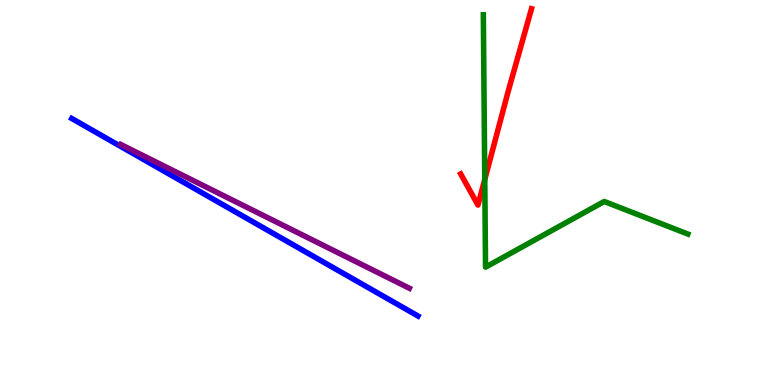[{'lines': ['blue', 'red'], 'intersections': []}, {'lines': ['green', 'red'], 'intersections': [{'x': 6.26, 'y': 5.34}]}, {'lines': ['purple', 'red'], 'intersections': []}, {'lines': ['blue', 'green'], 'intersections': []}, {'lines': ['blue', 'purple'], 'intersections': []}, {'lines': ['green', 'purple'], 'intersections': []}]